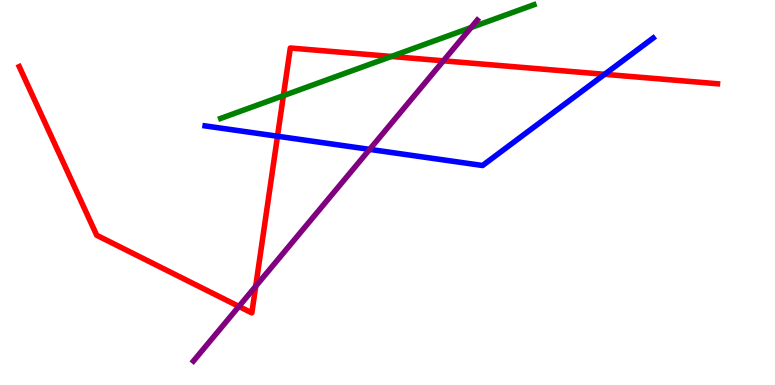[{'lines': ['blue', 'red'], 'intersections': [{'x': 3.58, 'y': 6.46}, {'x': 7.8, 'y': 8.07}]}, {'lines': ['green', 'red'], 'intersections': [{'x': 3.66, 'y': 7.52}, {'x': 5.05, 'y': 8.53}]}, {'lines': ['purple', 'red'], 'intersections': [{'x': 3.08, 'y': 2.04}, {'x': 3.3, 'y': 2.57}, {'x': 5.72, 'y': 8.42}]}, {'lines': ['blue', 'green'], 'intersections': []}, {'lines': ['blue', 'purple'], 'intersections': [{'x': 4.77, 'y': 6.12}]}, {'lines': ['green', 'purple'], 'intersections': [{'x': 6.08, 'y': 9.28}]}]